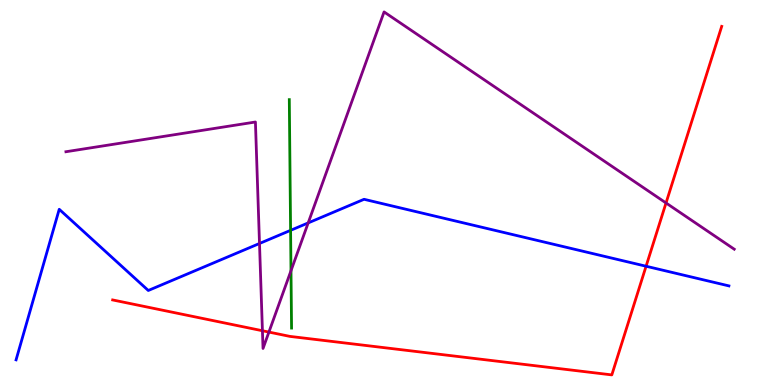[{'lines': ['blue', 'red'], 'intersections': [{'x': 8.34, 'y': 3.08}]}, {'lines': ['green', 'red'], 'intersections': []}, {'lines': ['purple', 'red'], 'intersections': [{'x': 3.39, 'y': 1.41}, {'x': 3.47, 'y': 1.37}, {'x': 8.59, 'y': 4.73}]}, {'lines': ['blue', 'green'], 'intersections': [{'x': 3.75, 'y': 4.02}]}, {'lines': ['blue', 'purple'], 'intersections': [{'x': 3.35, 'y': 3.68}, {'x': 3.98, 'y': 4.21}]}, {'lines': ['green', 'purple'], 'intersections': [{'x': 3.75, 'y': 2.97}]}]